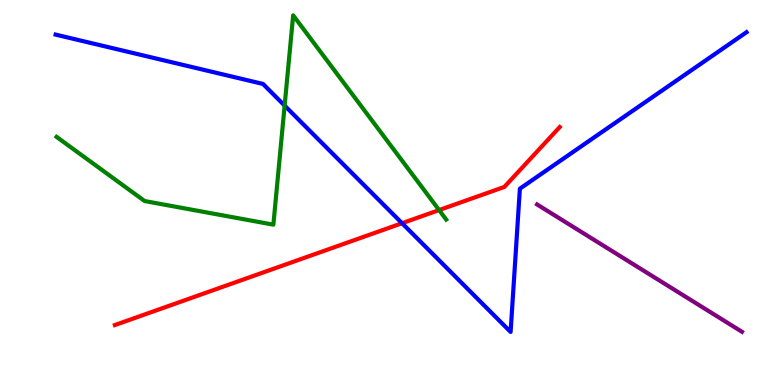[{'lines': ['blue', 'red'], 'intersections': [{'x': 5.19, 'y': 4.2}]}, {'lines': ['green', 'red'], 'intersections': [{'x': 5.67, 'y': 4.54}]}, {'lines': ['purple', 'red'], 'intersections': []}, {'lines': ['blue', 'green'], 'intersections': [{'x': 3.67, 'y': 7.26}]}, {'lines': ['blue', 'purple'], 'intersections': []}, {'lines': ['green', 'purple'], 'intersections': []}]